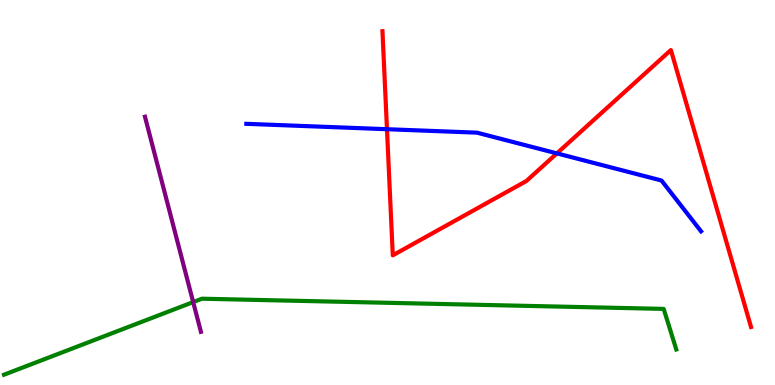[{'lines': ['blue', 'red'], 'intersections': [{'x': 4.99, 'y': 6.64}, {'x': 7.19, 'y': 6.02}]}, {'lines': ['green', 'red'], 'intersections': []}, {'lines': ['purple', 'red'], 'intersections': []}, {'lines': ['blue', 'green'], 'intersections': []}, {'lines': ['blue', 'purple'], 'intersections': []}, {'lines': ['green', 'purple'], 'intersections': [{'x': 2.49, 'y': 2.15}]}]